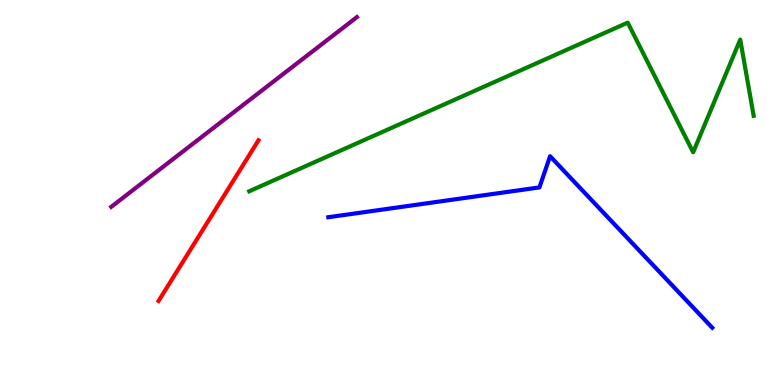[{'lines': ['blue', 'red'], 'intersections': []}, {'lines': ['green', 'red'], 'intersections': []}, {'lines': ['purple', 'red'], 'intersections': []}, {'lines': ['blue', 'green'], 'intersections': []}, {'lines': ['blue', 'purple'], 'intersections': []}, {'lines': ['green', 'purple'], 'intersections': []}]